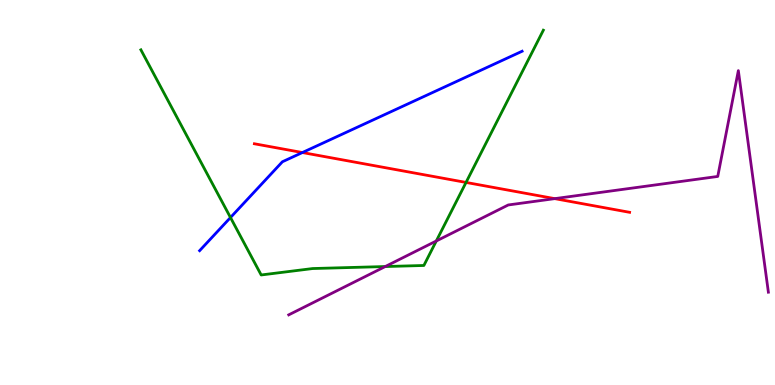[{'lines': ['blue', 'red'], 'intersections': [{'x': 3.9, 'y': 6.04}]}, {'lines': ['green', 'red'], 'intersections': [{'x': 6.01, 'y': 5.26}]}, {'lines': ['purple', 'red'], 'intersections': [{'x': 7.16, 'y': 4.84}]}, {'lines': ['blue', 'green'], 'intersections': [{'x': 2.97, 'y': 4.35}]}, {'lines': ['blue', 'purple'], 'intersections': []}, {'lines': ['green', 'purple'], 'intersections': [{'x': 4.97, 'y': 3.08}, {'x': 5.63, 'y': 3.74}]}]